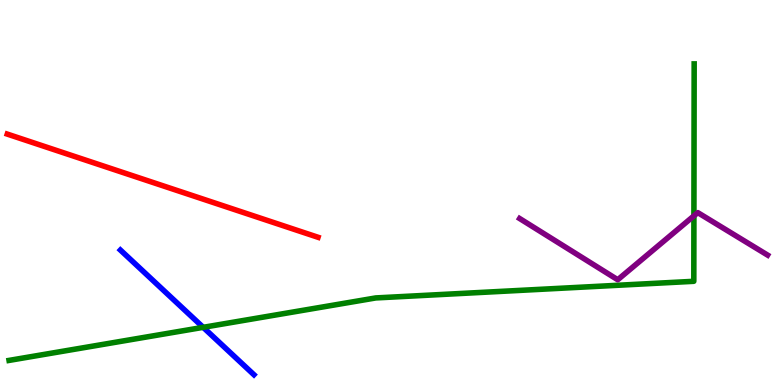[{'lines': ['blue', 'red'], 'intersections': []}, {'lines': ['green', 'red'], 'intersections': []}, {'lines': ['purple', 'red'], 'intersections': []}, {'lines': ['blue', 'green'], 'intersections': [{'x': 2.62, 'y': 1.5}]}, {'lines': ['blue', 'purple'], 'intersections': []}, {'lines': ['green', 'purple'], 'intersections': [{'x': 8.95, 'y': 4.39}]}]